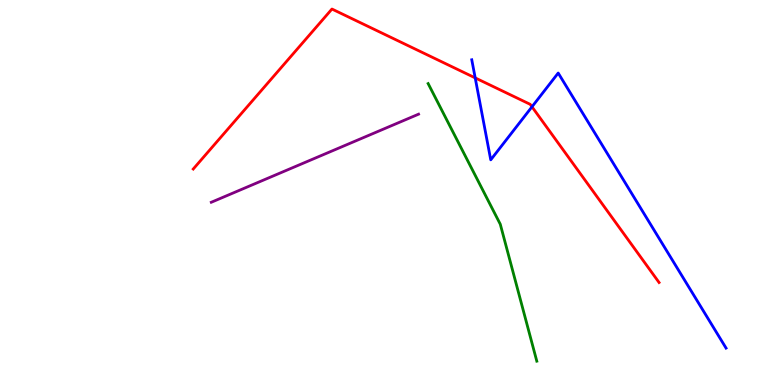[{'lines': ['blue', 'red'], 'intersections': [{'x': 6.13, 'y': 7.98}, {'x': 6.86, 'y': 7.23}]}, {'lines': ['green', 'red'], 'intersections': []}, {'lines': ['purple', 'red'], 'intersections': []}, {'lines': ['blue', 'green'], 'intersections': []}, {'lines': ['blue', 'purple'], 'intersections': []}, {'lines': ['green', 'purple'], 'intersections': []}]